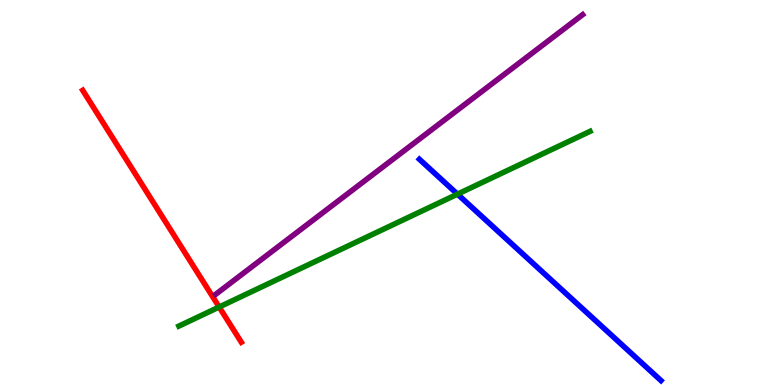[{'lines': ['blue', 'red'], 'intersections': []}, {'lines': ['green', 'red'], 'intersections': [{'x': 2.83, 'y': 2.03}]}, {'lines': ['purple', 'red'], 'intersections': []}, {'lines': ['blue', 'green'], 'intersections': [{'x': 5.9, 'y': 4.96}]}, {'lines': ['blue', 'purple'], 'intersections': []}, {'lines': ['green', 'purple'], 'intersections': []}]